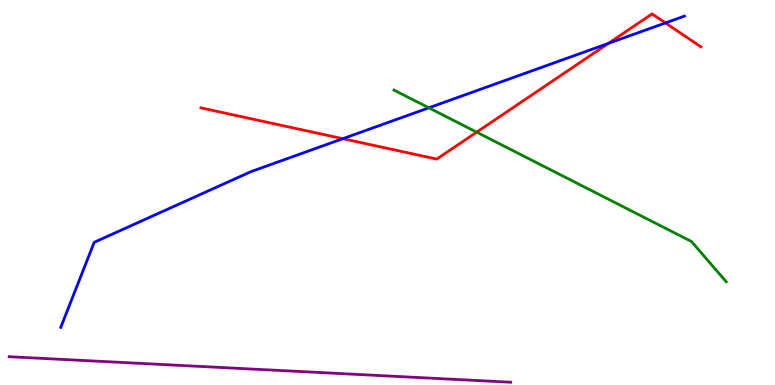[{'lines': ['blue', 'red'], 'intersections': [{'x': 4.42, 'y': 6.4}, {'x': 7.85, 'y': 8.87}, {'x': 8.59, 'y': 9.4}]}, {'lines': ['green', 'red'], 'intersections': [{'x': 6.15, 'y': 6.57}]}, {'lines': ['purple', 'red'], 'intersections': []}, {'lines': ['blue', 'green'], 'intersections': [{'x': 5.53, 'y': 7.2}]}, {'lines': ['blue', 'purple'], 'intersections': []}, {'lines': ['green', 'purple'], 'intersections': []}]